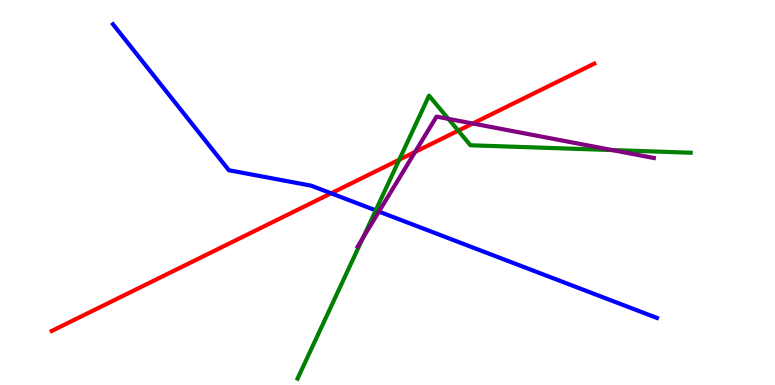[{'lines': ['blue', 'red'], 'intersections': [{'x': 4.27, 'y': 4.98}]}, {'lines': ['green', 'red'], 'intersections': [{'x': 5.15, 'y': 5.85}, {'x': 5.91, 'y': 6.61}]}, {'lines': ['purple', 'red'], 'intersections': [{'x': 5.36, 'y': 6.05}, {'x': 6.1, 'y': 6.79}]}, {'lines': ['blue', 'green'], 'intersections': [{'x': 4.85, 'y': 4.54}]}, {'lines': ['blue', 'purple'], 'intersections': [{'x': 4.89, 'y': 4.5}]}, {'lines': ['green', 'purple'], 'intersections': [{'x': 4.68, 'y': 3.82}, {'x': 5.79, 'y': 6.91}, {'x': 7.9, 'y': 6.1}]}]